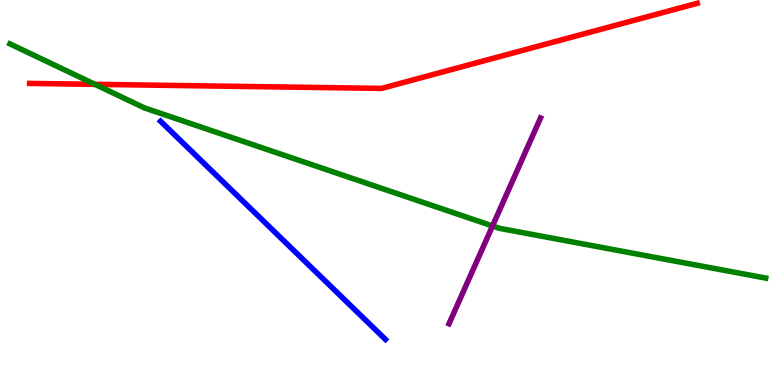[{'lines': ['blue', 'red'], 'intersections': []}, {'lines': ['green', 'red'], 'intersections': [{'x': 1.23, 'y': 7.81}]}, {'lines': ['purple', 'red'], 'intersections': []}, {'lines': ['blue', 'green'], 'intersections': []}, {'lines': ['blue', 'purple'], 'intersections': []}, {'lines': ['green', 'purple'], 'intersections': [{'x': 6.36, 'y': 4.13}]}]